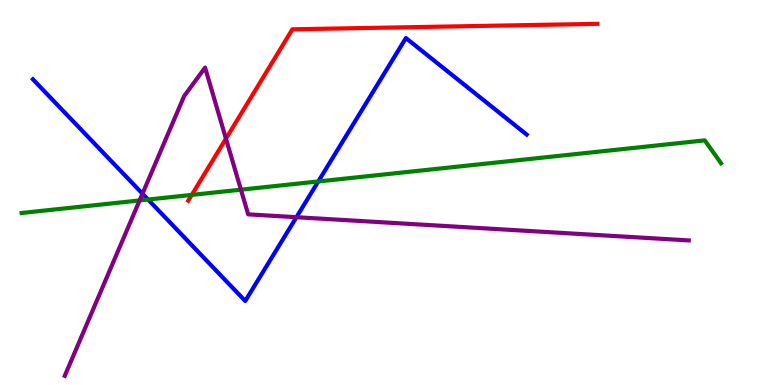[{'lines': ['blue', 'red'], 'intersections': []}, {'lines': ['green', 'red'], 'intersections': [{'x': 2.47, 'y': 4.94}]}, {'lines': ['purple', 'red'], 'intersections': [{'x': 2.92, 'y': 6.4}]}, {'lines': ['blue', 'green'], 'intersections': [{'x': 1.91, 'y': 4.82}, {'x': 4.11, 'y': 5.29}]}, {'lines': ['blue', 'purple'], 'intersections': [{'x': 1.84, 'y': 4.97}, {'x': 3.82, 'y': 4.36}]}, {'lines': ['green', 'purple'], 'intersections': [{'x': 1.8, 'y': 4.79}, {'x': 3.11, 'y': 5.07}]}]